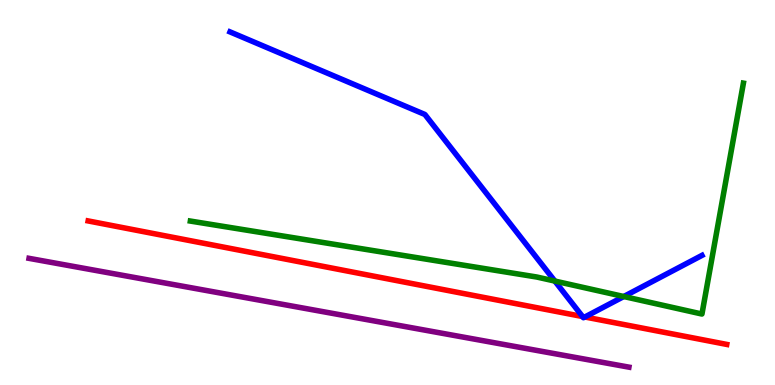[{'lines': ['blue', 'red'], 'intersections': [{'x': 7.52, 'y': 1.78}, {'x': 7.55, 'y': 1.77}]}, {'lines': ['green', 'red'], 'intersections': []}, {'lines': ['purple', 'red'], 'intersections': []}, {'lines': ['blue', 'green'], 'intersections': [{'x': 7.16, 'y': 2.7}, {'x': 8.05, 'y': 2.3}]}, {'lines': ['blue', 'purple'], 'intersections': []}, {'lines': ['green', 'purple'], 'intersections': []}]